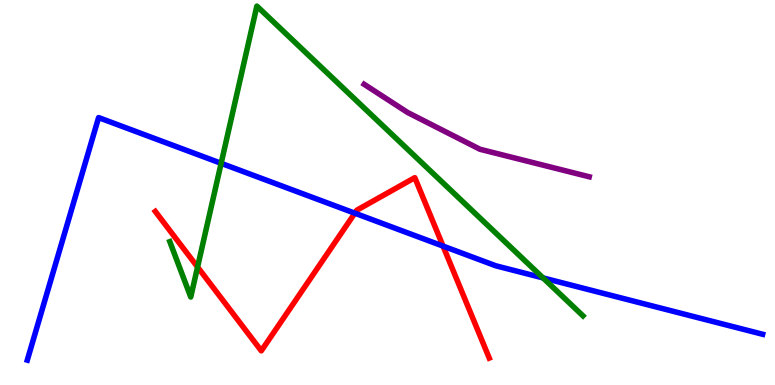[{'lines': ['blue', 'red'], 'intersections': [{'x': 4.58, 'y': 4.46}, {'x': 5.72, 'y': 3.61}]}, {'lines': ['green', 'red'], 'intersections': [{'x': 2.55, 'y': 3.06}]}, {'lines': ['purple', 'red'], 'intersections': []}, {'lines': ['blue', 'green'], 'intersections': [{'x': 2.85, 'y': 5.76}, {'x': 7.01, 'y': 2.78}]}, {'lines': ['blue', 'purple'], 'intersections': []}, {'lines': ['green', 'purple'], 'intersections': []}]